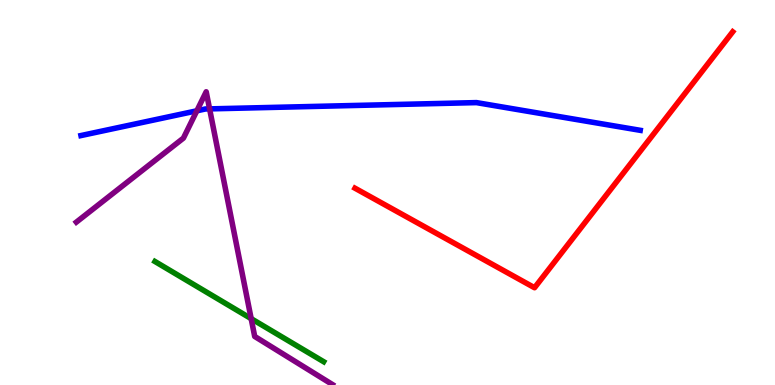[{'lines': ['blue', 'red'], 'intersections': []}, {'lines': ['green', 'red'], 'intersections': []}, {'lines': ['purple', 'red'], 'intersections': []}, {'lines': ['blue', 'green'], 'intersections': []}, {'lines': ['blue', 'purple'], 'intersections': [{'x': 2.54, 'y': 7.12}, {'x': 2.7, 'y': 7.17}]}, {'lines': ['green', 'purple'], 'intersections': [{'x': 3.24, 'y': 1.72}]}]